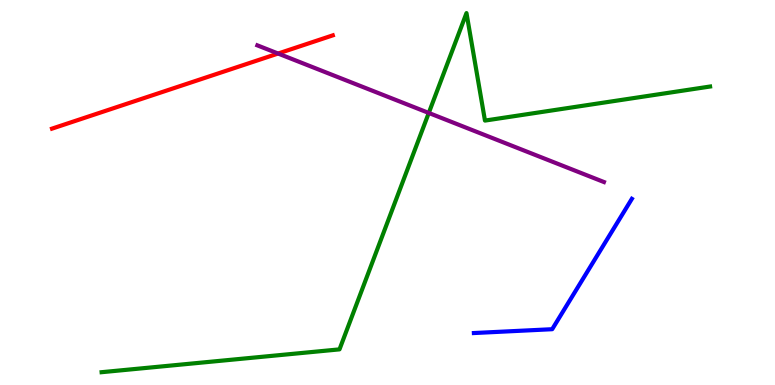[{'lines': ['blue', 'red'], 'intersections': []}, {'lines': ['green', 'red'], 'intersections': []}, {'lines': ['purple', 'red'], 'intersections': [{'x': 3.59, 'y': 8.61}]}, {'lines': ['blue', 'green'], 'intersections': []}, {'lines': ['blue', 'purple'], 'intersections': []}, {'lines': ['green', 'purple'], 'intersections': [{'x': 5.53, 'y': 7.07}]}]